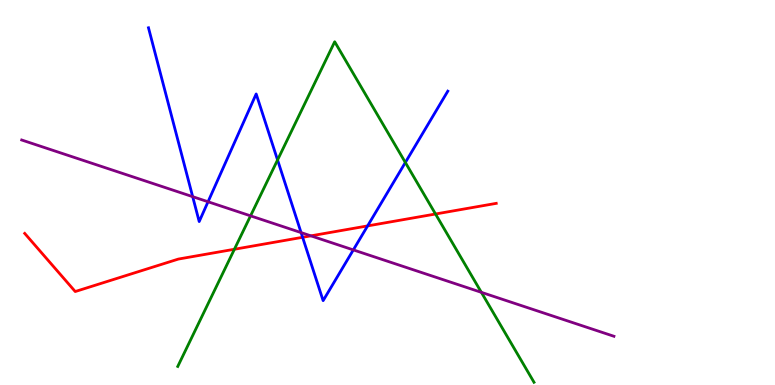[{'lines': ['blue', 'red'], 'intersections': [{'x': 3.9, 'y': 3.84}, {'x': 4.74, 'y': 4.13}]}, {'lines': ['green', 'red'], 'intersections': [{'x': 3.02, 'y': 3.53}, {'x': 5.62, 'y': 4.44}]}, {'lines': ['purple', 'red'], 'intersections': [{'x': 4.01, 'y': 3.87}]}, {'lines': ['blue', 'green'], 'intersections': [{'x': 3.58, 'y': 5.85}, {'x': 5.23, 'y': 5.78}]}, {'lines': ['blue', 'purple'], 'intersections': [{'x': 2.49, 'y': 4.89}, {'x': 2.68, 'y': 4.76}, {'x': 3.88, 'y': 3.96}, {'x': 4.56, 'y': 3.51}]}, {'lines': ['green', 'purple'], 'intersections': [{'x': 3.23, 'y': 4.39}, {'x': 6.21, 'y': 2.41}]}]